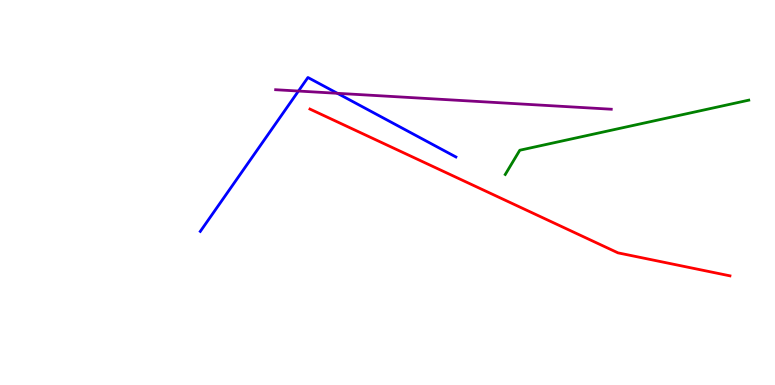[{'lines': ['blue', 'red'], 'intersections': []}, {'lines': ['green', 'red'], 'intersections': []}, {'lines': ['purple', 'red'], 'intersections': []}, {'lines': ['blue', 'green'], 'intersections': []}, {'lines': ['blue', 'purple'], 'intersections': [{'x': 3.85, 'y': 7.64}, {'x': 4.35, 'y': 7.58}]}, {'lines': ['green', 'purple'], 'intersections': []}]